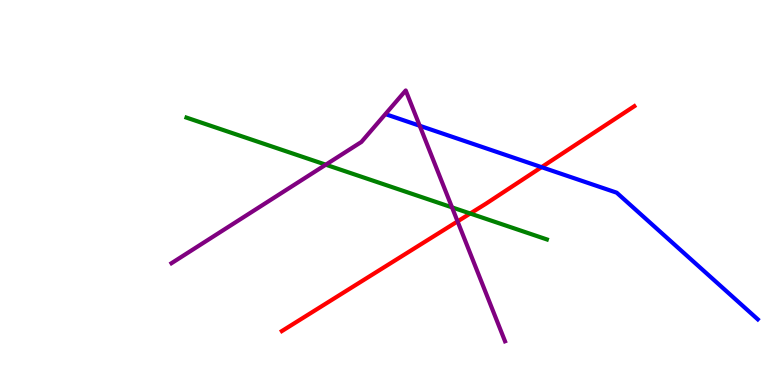[{'lines': ['blue', 'red'], 'intersections': [{'x': 6.99, 'y': 5.66}]}, {'lines': ['green', 'red'], 'intersections': [{'x': 6.07, 'y': 4.45}]}, {'lines': ['purple', 'red'], 'intersections': [{'x': 5.9, 'y': 4.25}]}, {'lines': ['blue', 'green'], 'intersections': []}, {'lines': ['blue', 'purple'], 'intersections': [{'x': 5.42, 'y': 6.73}]}, {'lines': ['green', 'purple'], 'intersections': [{'x': 4.2, 'y': 5.72}, {'x': 5.83, 'y': 4.61}]}]